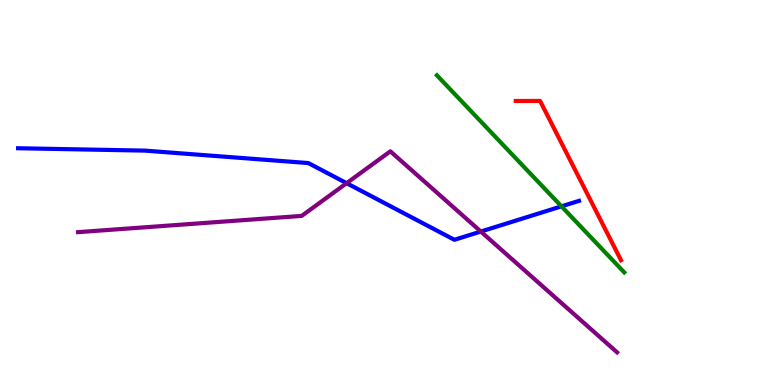[{'lines': ['blue', 'red'], 'intersections': []}, {'lines': ['green', 'red'], 'intersections': []}, {'lines': ['purple', 'red'], 'intersections': []}, {'lines': ['blue', 'green'], 'intersections': [{'x': 7.24, 'y': 4.64}]}, {'lines': ['blue', 'purple'], 'intersections': [{'x': 4.47, 'y': 5.24}, {'x': 6.2, 'y': 3.99}]}, {'lines': ['green', 'purple'], 'intersections': []}]